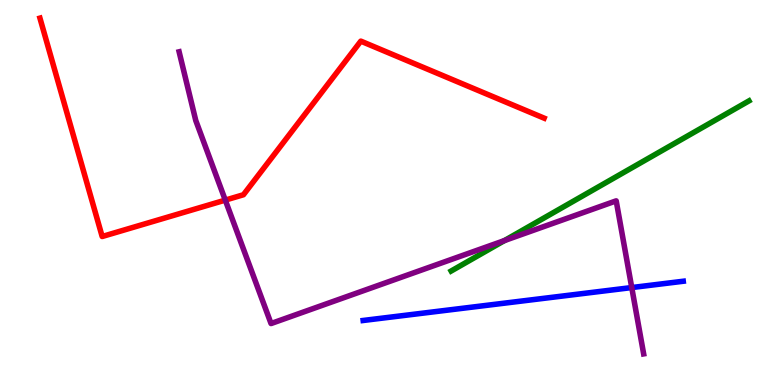[{'lines': ['blue', 'red'], 'intersections': []}, {'lines': ['green', 'red'], 'intersections': []}, {'lines': ['purple', 'red'], 'intersections': [{'x': 2.91, 'y': 4.8}]}, {'lines': ['blue', 'green'], 'intersections': []}, {'lines': ['blue', 'purple'], 'intersections': [{'x': 8.15, 'y': 2.53}]}, {'lines': ['green', 'purple'], 'intersections': [{'x': 6.51, 'y': 3.75}]}]